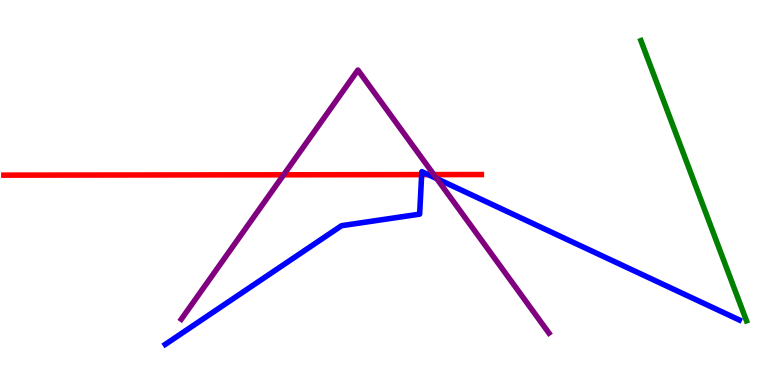[{'lines': ['blue', 'red'], 'intersections': [{'x': 5.44, 'y': 5.46}, {'x': 5.53, 'y': 5.46}]}, {'lines': ['green', 'red'], 'intersections': []}, {'lines': ['purple', 'red'], 'intersections': [{'x': 3.66, 'y': 5.46}, {'x': 5.6, 'y': 5.46}]}, {'lines': ['blue', 'green'], 'intersections': []}, {'lines': ['blue', 'purple'], 'intersections': [{'x': 5.64, 'y': 5.36}]}, {'lines': ['green', 'purple'], 'intersections': []}]